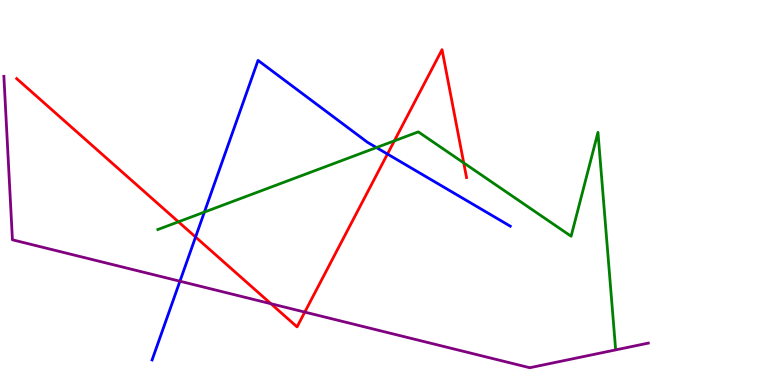[{'lines': ['blue', 'red'], 'intersections': [{'x': 2.52, 'y': 3.84}, {'x': 5.0, 'y': 6.0}]}, {'lines': ['green', 'red'], 'intersections': [{'x': 2.3, 'y': 4.24}, {'x': 5.09, 'y': 6.34}, {'x': 5.98, 'y': 5.77}]}, {'lines': ['purple', 'red'], 'intersections': [{'x': 3.5, 'y': 2.11}, {'x': 3.93, 'y': 1.89}]}, {'lines': ['blue', 'green'], 'intersections': [{'x': 2.64, 'y': 4.49}, {'x': 4.86, 'y': 6.17}]}, {'lines': ['blue', 'purple'], 'intersections': [{'x': 2.32, 'y': 2.7}]}, {'lines': ['green', 'purple'], 'intersections': []}]